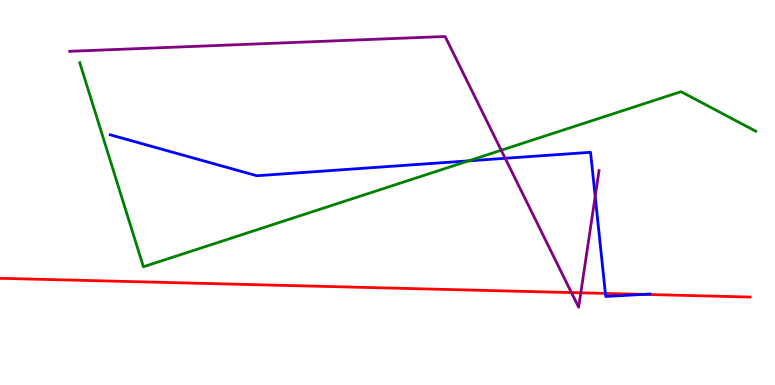[{'lines': ['blue', 'red'], 'intersections': [{'x': 7.81, 'y': 2.38}, {'x': 8.3, 'y': 2.35}]}, {'lines': ['green', 'red'], 'intersections': []}, {'lines': ['purple', 'red'], 'intersections': [{'x': 7.37, 'y': 2.4}, {'x': 7.49, 'y': 2.39}]}, {'lines': ['blue', 'green'], 'intersections': [{'x': 6.05, 'y': 5.82}]}, {'lines': ['blue', 'purple'], 'intersections': [{'x': 6.52, 'y': 5.89}, {'x': 7.68, 'y': 4.9}]}, {'lines': ['green', 'purple'], 'intersections': [{'x': 6.47, 'y': 6.1}]}]